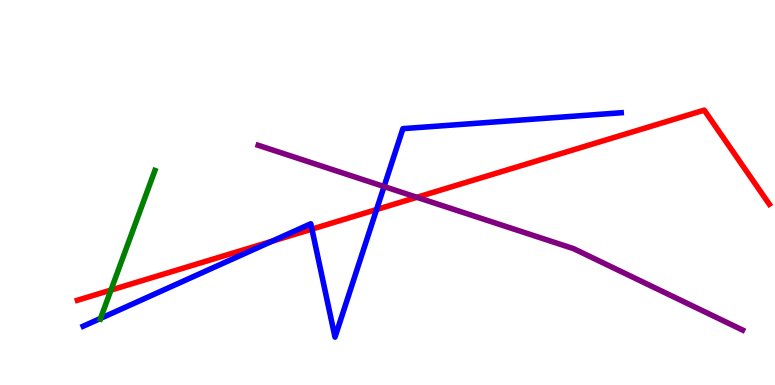[{'lines': ['blue', 'red'], 'intersections': [{'x': 3.51, 'y': 3.73}, {'x': 4.02, 'y': 4.05}, {'x': 4.86, 'y': 4.56}]}, {'lines': ['green', 'red'], 'intersections': [{'x': 1.43, 'y': 2.47}]}, {'lines': ['purple', 'red'], 'intersections': [{'x': 5.38, 'y': 4.88}]}, {'lines': ['blue', 'green'], 'intersections': [{'x': 1.3, 'y': 1.73}]}, {'lines': ['blue', 'purple'], 'intersections': [{'x': 4.96, 'y': 5.15}]}, {'lines': ['green', 'purple'], 'intersections': []}]